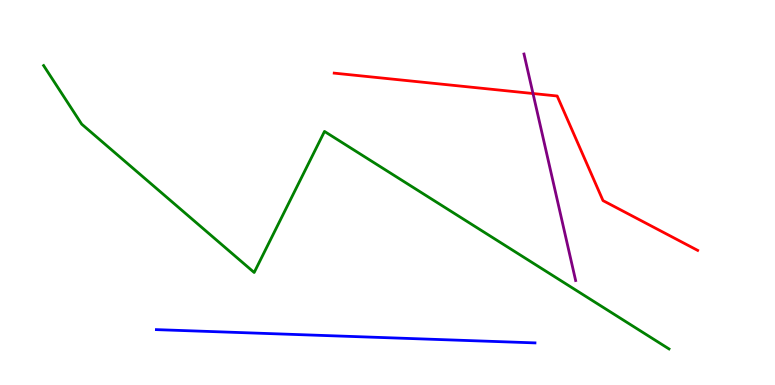[{'lines': ['blue', 'red'], 'intersections': []}, {'lines': ['green', 'red'], 'intersections': []}, {'lines': ['purple', 'red'], 'intersections': [{'x': 6.88, 'y': 7.57}]}, {'lines': ['blue', 'green'], 'intersections': []}, {'lines': ['blue', 'purple'], 'intersections': []}, {'lines': ['green', 'purple'], 'intersections': []}]